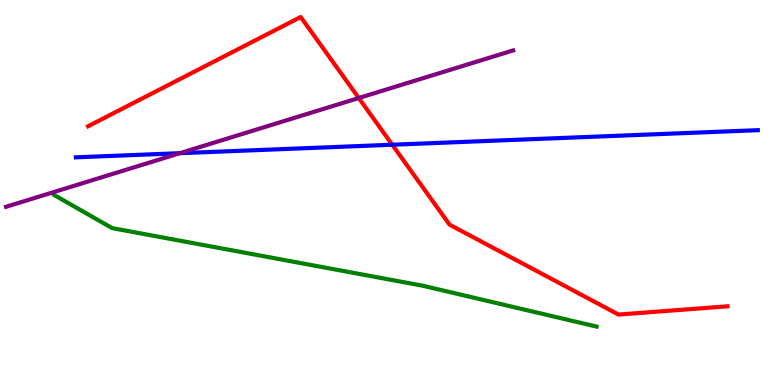[{'lines': ['blue', 'red'], 'intersections': [{'x': 5.06, 'y': 6.24}]}, {'lines': ['green', 'red'], 'intersections': []}, {'lines': ['purple', 'red'], 'intersections': [{'x': 4.63, 'y': 7.45}]}, {'lines': ['blue', 'green'], 'intersections': []}, {'lines': ['blue', 'purple'], 'intersections': [{'x': 2.32, 'y': 6.02}]}, {'lines': ['green', 'purple'], 'intersections': []}]